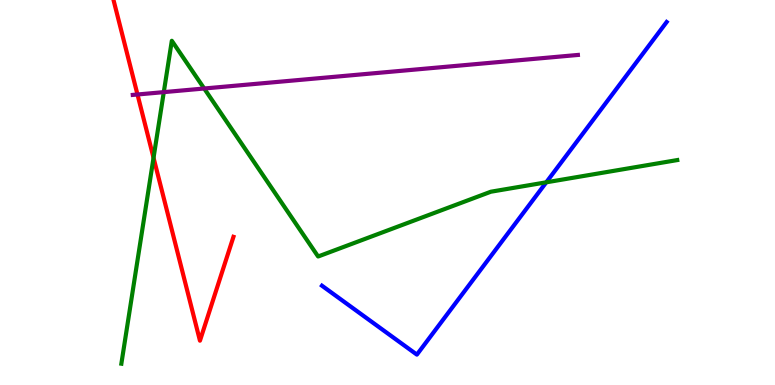[{'lines': ['blue', 'red'], 'intersections': []}, {'lines': ['green', 'red'], 'intersections': [{'x': 1.98, 'y': 5.9}]}, {'lines': ['purple', 'red'], 'intersections': [{'x': 1.77, 'y': 7.55}]}, {'lines': ['blue', 'green'], 'intersections': [{'x': 7.05, 'y': 5.26}]}, {'lines': ['blue', 'purple'], 'intersections': []}, {'lines': ['green', 'purple'], 'intersections': [{'x': 2.11, 'y': 7.61}, {'x': 2.63, 'y': 7.7}]}]